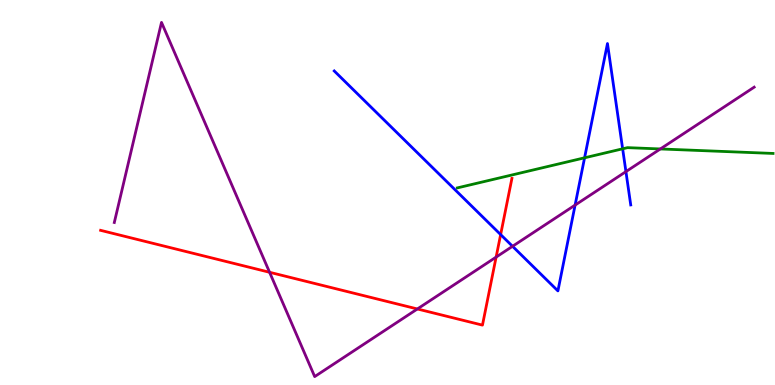[{'lines': ['blue', 'red'], 'intersections': [{'x': 6.46, 'y': 3.91}]}, {'lines': ['green', 'red'], 'intersections': []}, {'lines': ['purple', 'red'], 'intersections': [{'x': 3.48, 'y': 2.93}, {'x': 5.39, 'y': 1.97}, {'x': 6.4, 'y': 3.32}]}, {'lines': ['blue', 'green'], 'intersections': [{'x': 7.54, 'y': 5.9}, {'x': 8.03, 'y': 6.14}]}, {'lines': ['blue', 'purple'], 'intersections': [{'x': 6.61, 'y': 3.6}, {'x': 7.42, 'y': 4.67}, {'x': 8.08, 'y': 5.54}]}, {'lines': ['green', 'purple'], 'intersections': [{'x': 8.52, 'y': 6.13}]}]